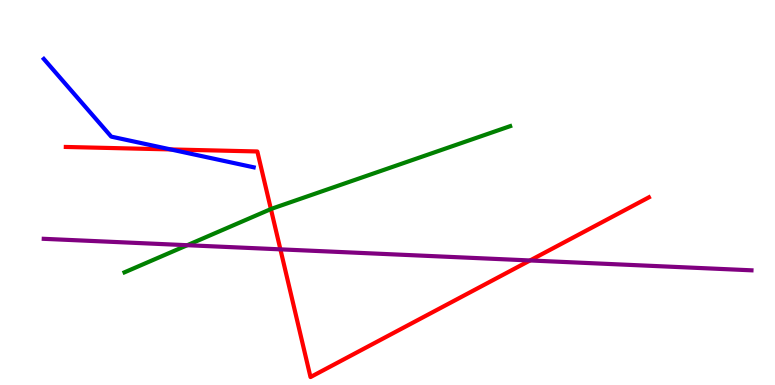[{'lines': ['blue', 'red'], 'intersections': [{'x': 2.2, 'y': 6.12}]}, {'lines': ['green', 'red'], 'intersections': [{'x': 3.5, 'y': 4.57}]}, {'lines': ['purple', 'red'], 'intersections': [{'x': 3.62, 'y': 3.52}, {'x': 6.84, 'y': 3.23}]}, {'lines': ['blue', 'green'], 'intersections': []}, {'lines': ['blue', 'purple'], 'intersections': []}, {'lines': ['green', 'purple'], 'intersections': [{'x': 2.42, 'y': 3.63}]}]